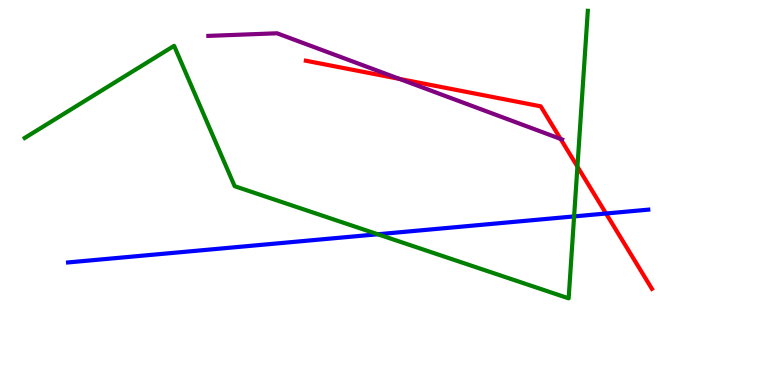[{'lines': ['blue', 'red'], 'intersections': [{'x': 7.82, 'y': 4.45}]}, {'lines': ['green', 'red'], 'intersections': [{'x': 7.45, 'y': 5.67}]}, {'lines': ['purple', 'red'], 'intersections': [{'x': 5.15, 'y': 7.95}, {'x': 7.23, 'y': 6.39}]}, {'lines': ['blue', 'green'], 'intersections': [{'x': 4.87, 'y': 3.92}, {'x': 7.41, 'y': 4.38}]}, {'lines': ['blue', 'purple'], 'intersections': []}, {'lines': ['green', 'purple'], 'intersections': []}]